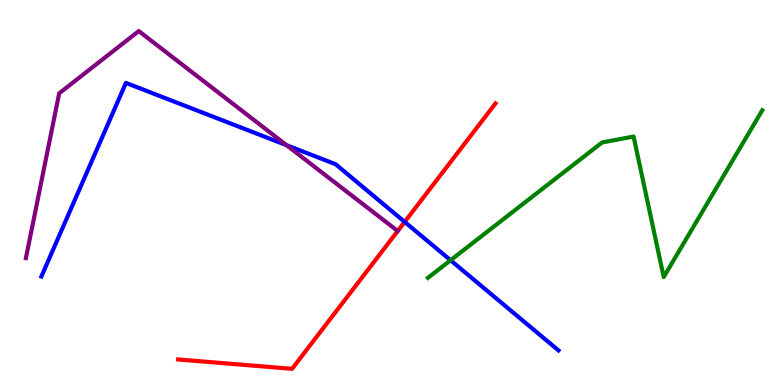[{'lines': ['blue', 'red'], 'intersections': [{'x': 5.22, 'y': 4.24}]}, {'lines': ['green', 'red'], 'intersections': []}, {'lines': ['purple', 'red'], 'intersections': [{'x': 5.13, 'y': 4.0}]}, {'lines': ['blue', 'green'], 'intersections': [{'x': 5.81, 'y': 3.24}]}, {'lines': ['blue', 'purple'], 'intersections': [{'x': 3.7, 'y': 6.23}]}, {'lines': ['green', 'purple'], 'intersections': []}]